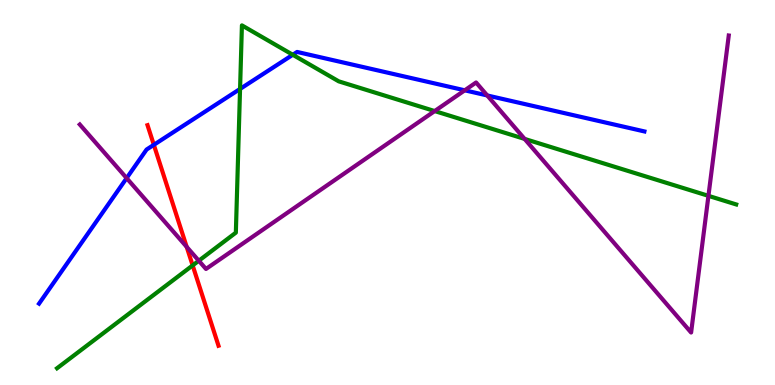[{'lines': ['blue', 'red'], 'intersections': [{'x': 1.99, 'y': 6.24}]}, {'lines': ['green', 'red'], 'intersections': [{'x': 2.49, 'y': 3.11}]}, {'lines': ['purple', 'red'], 'intersections': [{'x': 2.41, 'y': 3.59}]}, {'lines': ['blue', 'green'], 'intersections': [{'x': 3.1, 'y': 7.69}, {'x': 3.78, 'y': 8.58}]}, {'lines': ['blue', 'purple'], 'intersections': [{'x': 1.63, 'y': 5.37}, {'x': 6.0, 'y': 7.65}, {'x': 6.29, 'y': 7.52}]}, {'lines': ['green', 'purple'], 'intersections': [{'x': 2.57, 'y': 3.23}, {'x': 5.61, 'y': 7.12}, {'x': 6.77, 'y': 6.39}, {'x': 9.14, 'y': 4.91}]}]